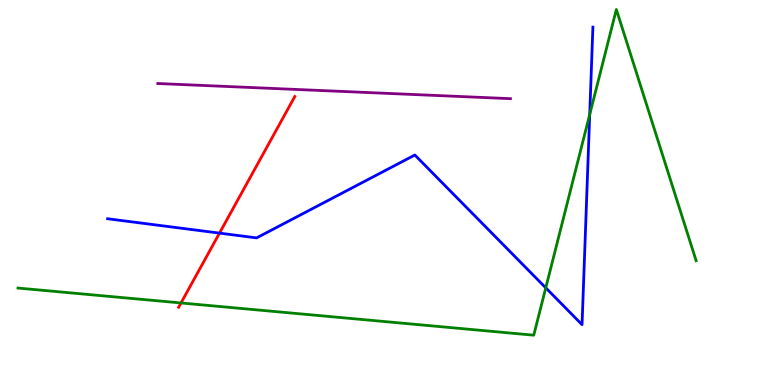[{'lines': ['blue', 'red'], 'intersections': [{'x': 2.83, 'y': 3.94}]}, {'lines': ['green', 'red'], 'intersections': [{'x': 2.34, 'y': 2.13}]}, {'lines': ['purple', 'red'], 'intersections': []}, {'lines': ['blue', 'green'], 'intersections': [{'x': 7.04, 'y': 2.52}, {'x': 7.61, 'y': 7.03}]}, {'lines': ['blue', 'purple'], 'intersections': []}, {'lines': ['green', 'purple'], 'intersections': []}]